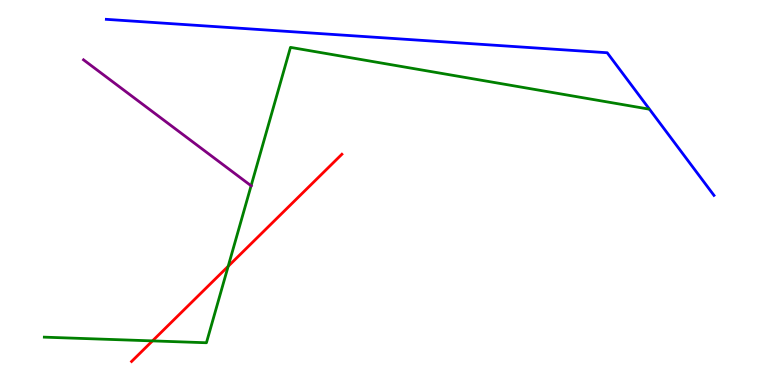[{'lines': ['blue', 'red'], 'intersections': []}, {'lines': ['green', 'red'], 'intersections': [{'x': 1.97, 'y': 1.15}, {'x': 2.94, 'y': 3.08}]}, {'lines': ['purple', 'red'], 'intersections': []}, {'lines': ['blue', 'green'], 'intersections': []}, {'lines': ['blue', 'purple'], 'intersections': []}, {'lines': ['green', 'purple'], 'intersections': [{'x': 3.24, 'y': 5.18}]}]